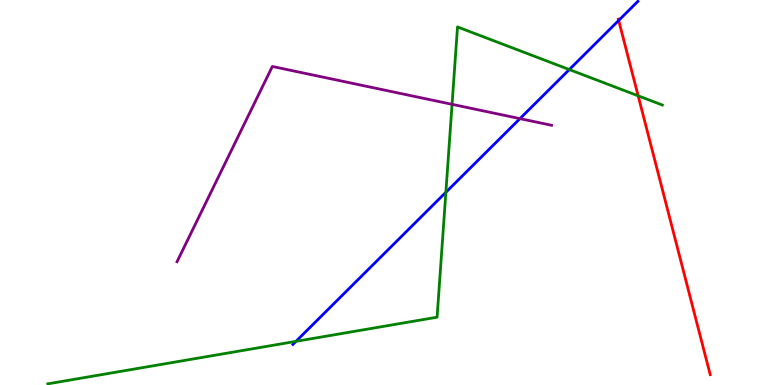[{'lines': ['blue', 'red'], 'intersections': [{'x': 7.98, 'y': 9.47}]}, {'lines': ['green', 'red'], 'intersections': [{'x': 8.23, 'y': 7.51}]}, {'lines': ['purple', 'red'], 'intersections': []}, {'lines': ['blue', 'green'], 'intersections': [{'x': 3.82, 'y': 1.13}, {'x': 5.75, 'y': 5.01}, {'x': 7.35, 'y': 8.19}]}, {'lines': ['blue', 'purple'], 'intersections': [{'x': 6.71, 'y': 6.92}]}, {'lines': ['green', 'purple'], 'intersections': [{'x': 5.83, 'y': 7.29}]}]